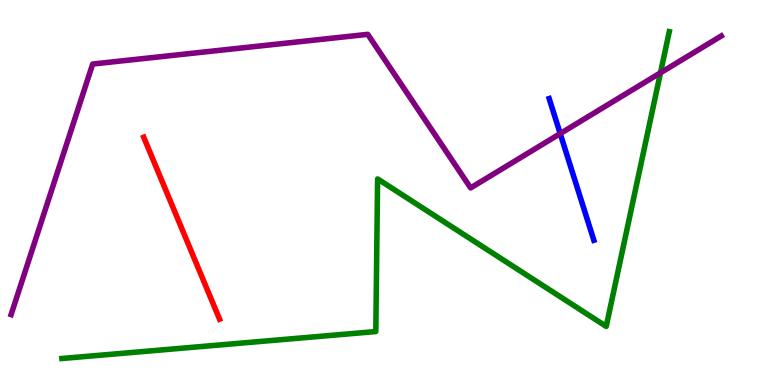[{'lines': ['blue', 'red'], 'intersections': []}, {'lines': ['green', 'red'], 'intersections': []}, {'lines': ['purple', 'red'], 'intersections': []}, {'lines': ['blue', 'green'], 'intersections': []}, {'lines': ['blue', 'purple'], 'intersections': [{'x': 7.23, 'y': 6.53}]}, {'lines': ['green', 'purple'], 'intersections': [{'x': 8.52, 'y': 8.11}]}]